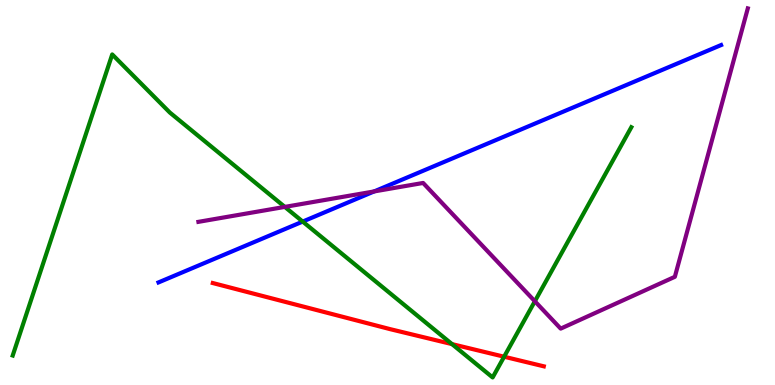[{'lines': ['blue', 'red'], 'intersections': []}, {'lines': ['green', 'red'], 'intersections': [{'x': 5.83, 'y': 1.06}, {'x': 6.5, 'y': 0.734}]}, {'lines': ['purple', 'red'], 'intersections': []}, {'lines': ['blue', 'green'], 'intersections': [{'x': 3.91, 'y': 4.24}]}, {'lines': ['blue', 'purple'], 'intersections': [{'x': 4.83, 'y': 5.03}]}, {'lines': ['green', 'purple'], 'intersections': [{'x': 3.67, 'y': 4.63}, {'x': 6.9, 'y': 2.17}]}]